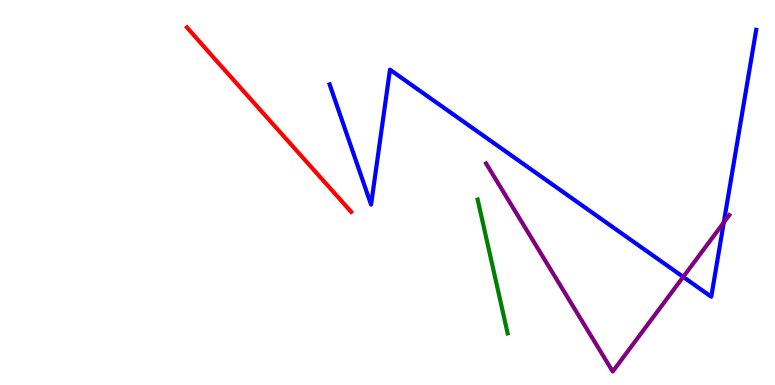[{'lines': ['blue', 'red'], 'intersections': []}, {'lines': ['green', 'red'], 'intersections': []}, {'lines': ['purple', 'red'], 'intersections': []}, {'lines': ['blue', 'green'], 'intersections': []}, {'lines': ['blue', 'purple'], 'intersections': [{'x': 8.82, 'y': 2.81}, {'x': 9.34, 'y': 4.22}]}, {'lines': ['green', 'purple'], 'intersections': []}]